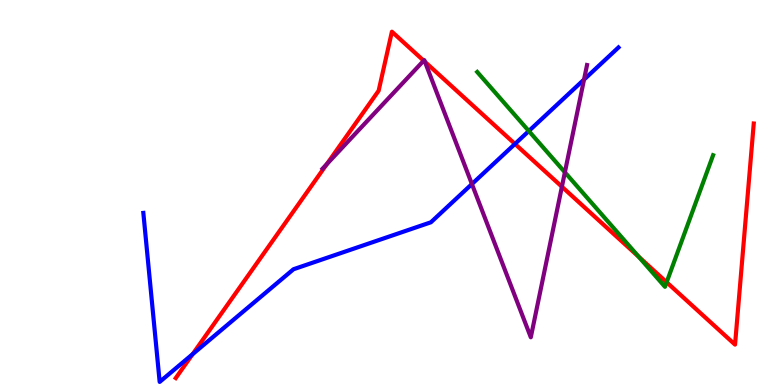[{'lines': ['blue', 'red'], 'intersections': [{'x': 2.49, 'y': 0.801}, {'x': 6.64, 'y': 6.26}]}, {'lines': ['green', 'red'], 'intersections': [{'x': 8.24, 'y': 3.33}, {'x': 8.6, 'y': 2.67}]}, {'lines': ['purple', 'red'], 'intersections': [{'x': 4.22, 'y': 5.74}, {'x': 5.47, 'y': 8.42}, {'x': 5.48, 'y': 8.39}, {'x': 7.25, 'y': 5.15}]}, {'lines': ['blue', 'green'], 'intersections': [{'x': 6.82, 'y': 6.6}]}, {'lines': ['blue', 'purple'], 'intersections': [{'x': 6.09, 'y': 5.22}, {'x': 7.54, 'y': 7.93}]}, {'lines': ['green', 'purple'], 'intersections': [{'x': 7.29, 'y': 5.53}]}]